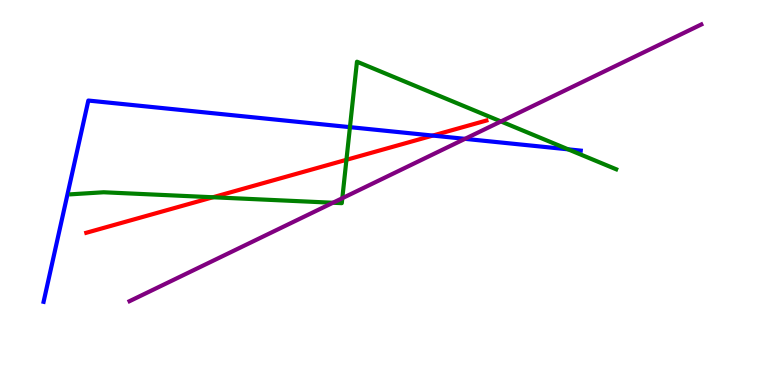[{'lines': ['blue', 'red'], 'intersections': [{'x': 5.58, 'y': 6.48}]}, {'lines': ['green', 'red'], 'intersections': [{'x': 2.75, 'y': 4.88}, {'x': 4.47, 'y': 5.85}]}, {'lines': ['purple', 'red'], 'intersections': []}, {'lines': ['blue', 'green'], 'intersections': [{'x': 4.52, 'y': 6.7}, {'x': 7.33, 'y': 6.12}]}, {'lines': ['blue', 'purple'], 'intersections': [{'x': 6.0, 'y': 6.39}]}, {'lines': ['green', 'purple'], 'intersections': [{'x': 4.3, 'y': 4.73}, {'x': 4.42, 'y': 4.85}, {'x': 6.46, 'y': 6.85}]}]